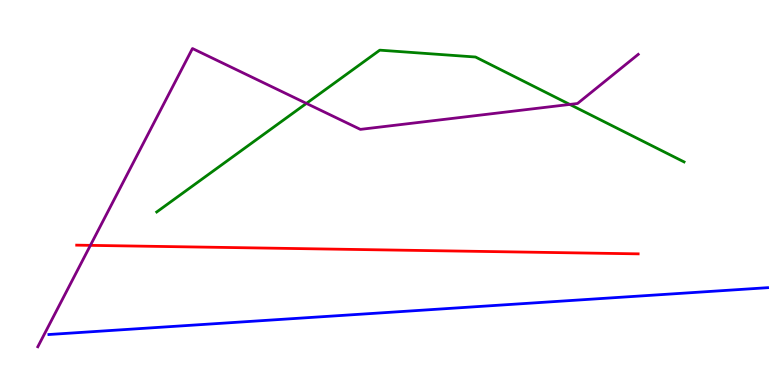[{'lines': ['blue', 'red'], 'intersections': []}, {'lines': ['green', 'red'], 'intersections': []}, {'lines': ['purple', 'red'], 'intersections': [{'x': 1.17, 'y': 3.63}]}, {'lines': ['blue', 'green'], 'intersections': []}, {'lines': ['blue', 'purple'], 'intersections': []}, {'lines': ['green', 'purple'], 'intersections': [{'x': 3.95, 'y': 7.31}, {'x': 7.35, 'y': 7.29}]}]